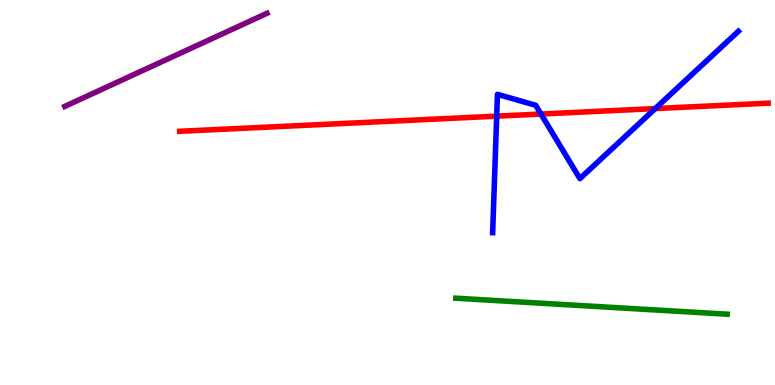[{'lines': ['blue', 'red'], 'intersections': [{'x': 6.41, 'y': 6.98}, {'x': 6.98, 'y': 7.04}, {'x': 8.45, 'y': 7.18}]}, {'lines': ['green', 'red'], 'intersections': []}, {'lines': ['purple', 'red'], 'intersections': []}, {'lines': ['blue', 'green'], 'intersections': []}, {'lines': ['blue', 'purple'], 'intersections': []}, {'lines': ['green', 'purple'], 'intersections': []}]